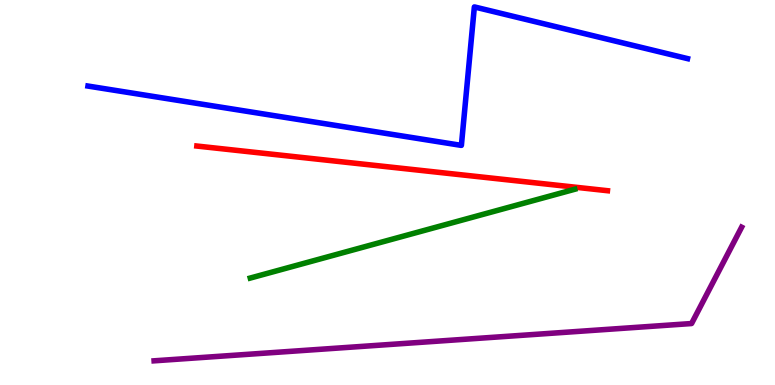[{'lines': ['blue', 'red'], 'intersections': []}, {'lines': ['green', 'red'], 'intersections': []}, {'lines': ['purple', 'red'], 'intersections': []}, {'lines': ['blue', 'green'], 'intersections': []}, {'lines': ['blue', 'purple'], 'intersections': []}, {'lines': ['green', 'purple'], 'intersections': []}]